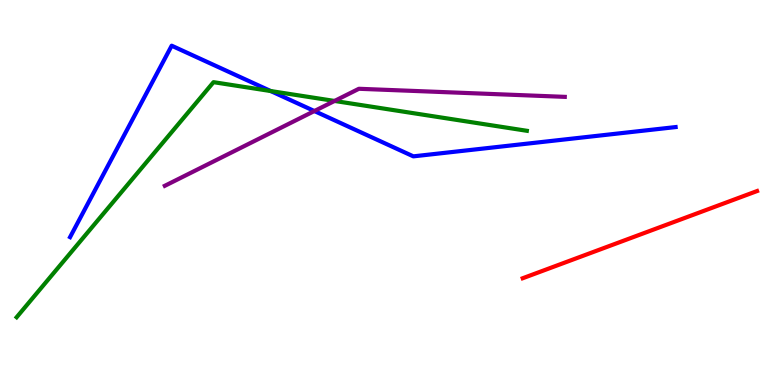[{'lines': ['blue', 'red'], 'intersections': []}, {'lines': ['green', 'red'], 'intersections': []}, {'lines': ['purple', 'red'], 'intersections': []}, {'lines': ['blue', 'green'], 'intersections': [{'x': 3.49, 'y': 7.64}]}, {'lines': ['blue', 'purple'], 'intersections': [{'x': 4.06, 'y': 7.12}]}, {'lines': ['green', 'purple'], 'intersections': [{'x': 4.32, 'y': 7.38}]}]